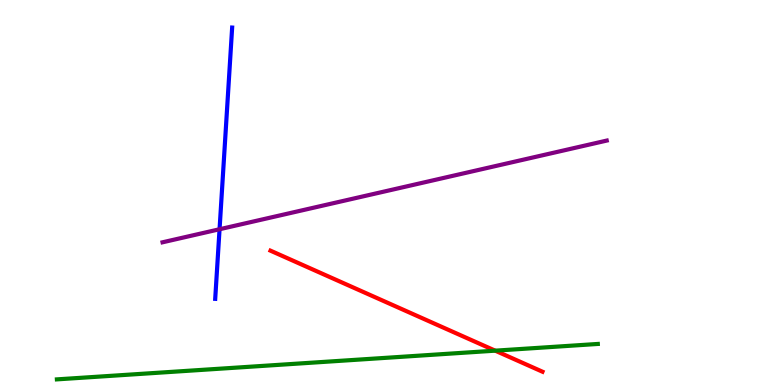[{'lines': ['blue', 'red'], 'intersections': []}, {'lines': ['green', 'red'], 'intersections': [{'x': 6.39, 'y': 0.892}]}, {'lines': ['purple', 'red'], 'intersections': []}, {'lines': ['blue', 'green'], 'intersections': []}, {'lines': ['blue', 'purple'], 'intersections': [{'x': 2.83, 'y': 4.05}]}, {'lines': ['green', 'purple'], 'intersections': []}]